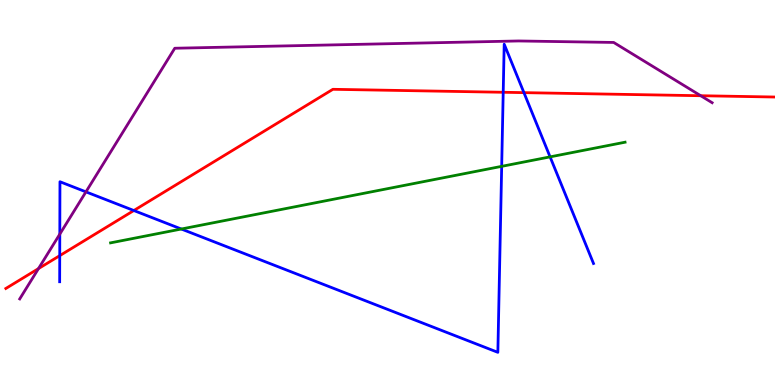[{'lines': ['blue', 'red'], 'intersections': [{'x': 0.771, 'y': 3.36}, {'x': 1.73, 'y': 4.53}, {'x': 6.49, 'y': 7.6}, {'x': 6.76, 'y': 7.59}]}, {'lines': ['green', 'red'], 'intersections': []}, {'lines': ['purple', 'red'], 'intersections': [{'x': 0.497, 'y': 3.02}, {'x': 9.04, 'y': 7.51}]}, {'lines': ['blue', 'green'], 'intersections': [{'x': 2.34, 'y': 4.05}, {'x': 6.47, 'y': 5.68}, {'x': 7.1, 'y': 5.93}]}, {'lines': ['blue', 'purple'], 'intersections': [{'x': 0.772, 'y': 3.92}, {'x': 1.11, 'y': 5.02}]}, {'lines': ['green', 'purple'], 'intersections': []}]